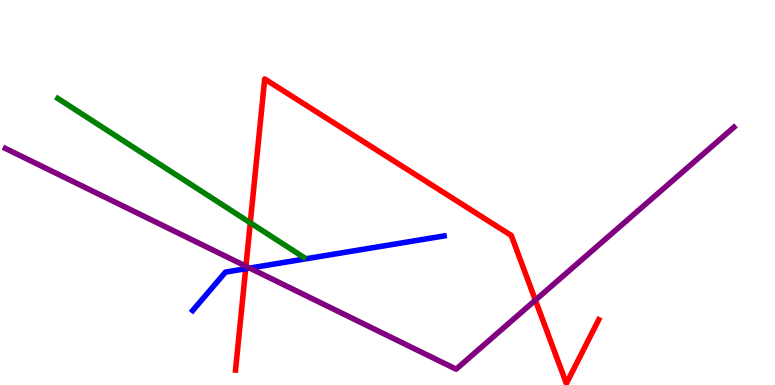[{'lines': ['blue', 'red'], 'intersections': [{'x': 3.17, 'y': 3.02}]}, {'lines': ['green', 'red'], 'intersections': [{'x': 3.23, 'y': 4.21}]}, {'lines': ['purple', 'red'], 'intersections': [{'x': 3.17, 'y': 3.09}, {'x': 6.91, 'y': 2.2}]}, {'lines': ['blue', 'green'], 'intersections': []}, {'lines': ['blue', 'purple'], 'intersections': [{'x': 3.22, 'y': 3.04}]}, {'lines': ['green', 'purple'], 'intersections': []}]